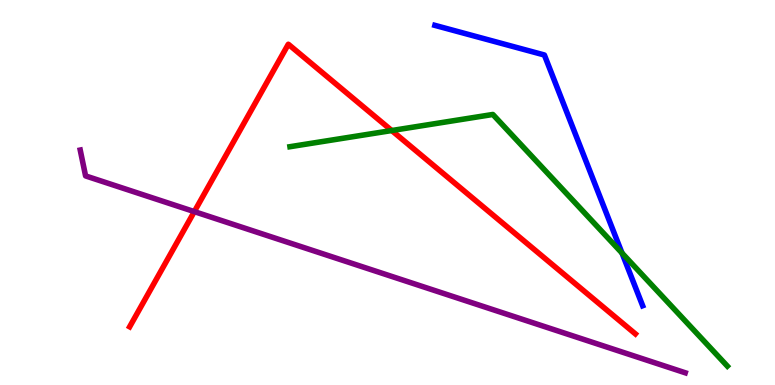[{'lines': ['blue', 'red'], 'intersections': []}, {'lines': ['green', 'red'], 'intersections': [{'x': 5.05, 'y': 6.61}]}, {'lines': ['purple', 'red'], 'intersections': [{'x': 2.51, 'y': 4.5}]}, {'lines': ['blue', 'green'], 'intersections': [{'x': 8.03, 'y': 3.43}]}, {'lines': ['blue', 'purple'], 'intersections': []}, {'lines': ['green', 'purple'], 'intersections': []}]